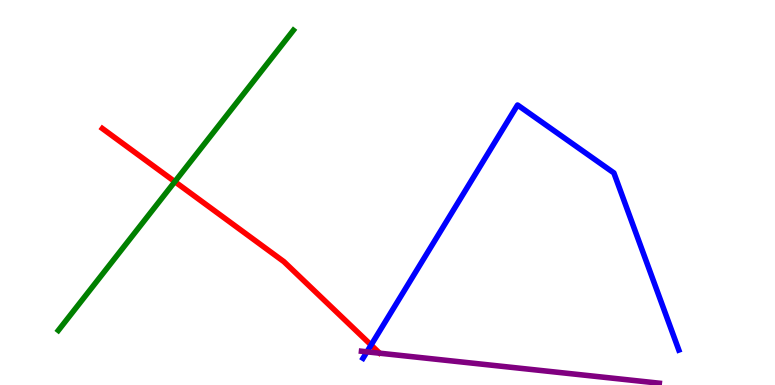[{'lines': ['blue', 'red'], 'intersections': [{'x': 4.79, 'y': 1.04}]}, {'lines': ['green', 'red'], 'intersections': [{'x': 2.26, 'y': 5.28}]}, {'lines': ['purple', 'red'], 'intersections': []}, {'lines': ['blue', 'green'], 'intersections': []}, {'lines': ['blue', 'purple'], 'intersections': [{'x': 4.73, 'y': 0.862}]}, {'lines': ['green', 'purple'], 'intersections': []}]